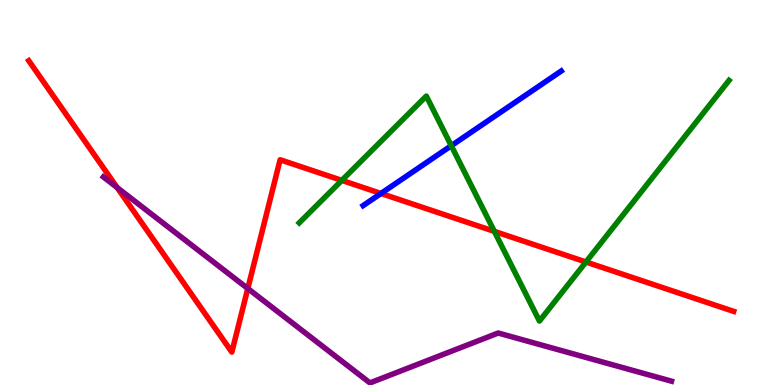[{'lines': ['blue', 'red'], 'intersections': [{'x': 4.92, 'y': 4.97}]}, {'lines': ['green', 'red'], 'intersections': [{'x': 4.41, 'y': 5.31}, {'x': 6.38, 'y': 3.99}, {'x': 7.56, 'y': 3.19}]}, {'lines': ['purple', 'red'], 'intersections': [{'x': 1.51, 'y': 5.13}, {'x': 3.2, 'y': 2.51}]}, {'lines': ['blue', 'green'], 'intersections': [{'x': 5.82, 'y': 6.22}]}, {'lines': ['blue', 'purple'], 'intersections': []}, {'lines': ['green', 'purple'], 'intersections': []}]